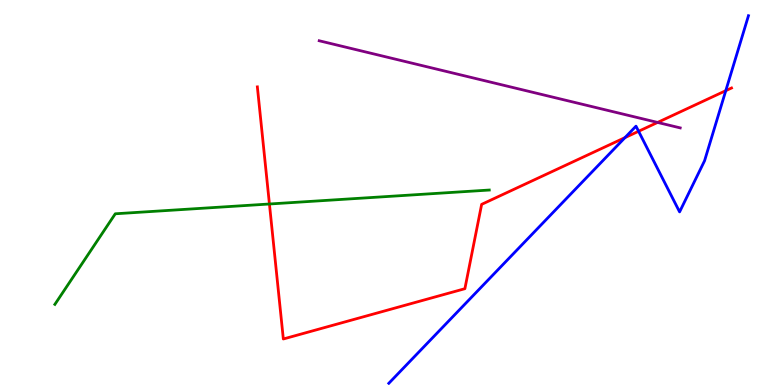[{'lines': ['blue', 'red'], 'intersections': [{'x': 8.06, 'y': 6.43}, {'x': 8.24, 'y': 6.59}, {'x': 9.36, 'y': 7.64}]}, {'lines': ['green', 'red'], 'intersections': [{'x': 3.48, 'y': 4.7}]}, {'lines': ['purple', 'red'], 'intersections': [{'x': 8.48, 'y': 6.82}]}, {'lines': ['blue', 'green'], 'intersections': []}, {'lines': ['blue', 'purple'], 'intersections': []}, {'lines': ['green', 'purple'], 'intersections': []}]